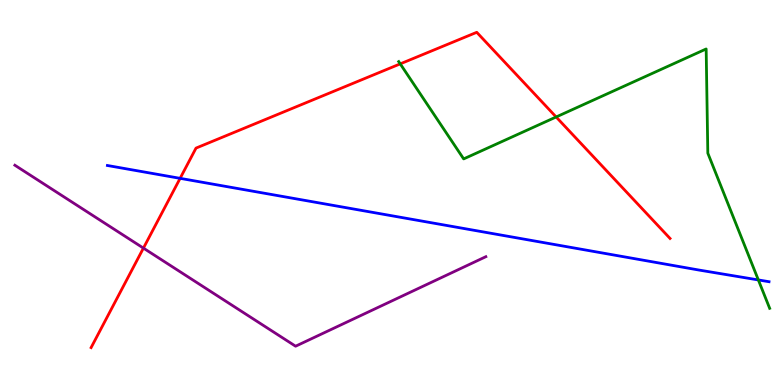[{'lines': ['blue', 'red'], 'intersections': [{'x': 2.32, 'y': 5.37}]}, {'lines': ['green', 'red'], 'intersections': [{'x': 5.16, 'y': 8.34}, {'x': 7.18, 'y': 6.96}]}, {'lines': ['purple', 'red'], 'intersections': [{'x': 1.85, 'y': 3.56}]}, {'lines': ['blue', 'green'], 'intersections': [{'x': 9.79, 'y': 2.73}]}, {'lines': ['blue', 'purple'], 'intersections': []}, {'lines': ['green', 'purple'], 'intersections': []}]